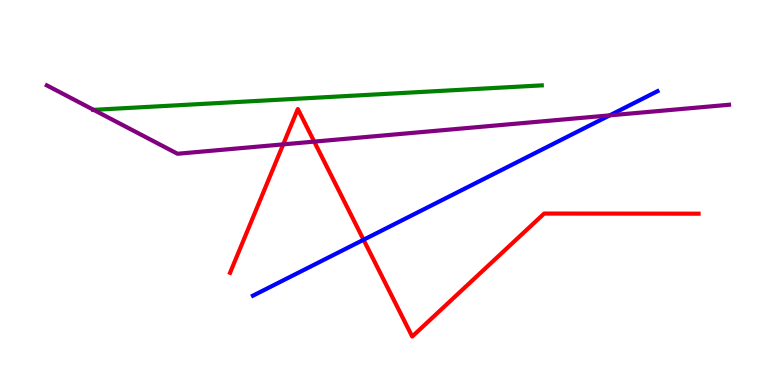[{'lines': ['blue', 'red'], 'intersections': [{'x': 4.69, 'y': 3.77}]}, {'lines': ['green', 'red'], 'intersections': []}, {'lines': ['purple', 'red'], 'intersections': [{'x': 3.65, 'y': 6.25}, {'x': 4.05, 'y': 6.32}]}, {'lines': ['blue', 'green'], 'intersections': []}, {'lines': ['blue', 'purple'], 'intersections': [{'x': 7.87, 'y': 7.0}]}, {'lines': ['green', 'purple'], 'intersections': [{'x': 1.21, 'y': 7.15}]}]